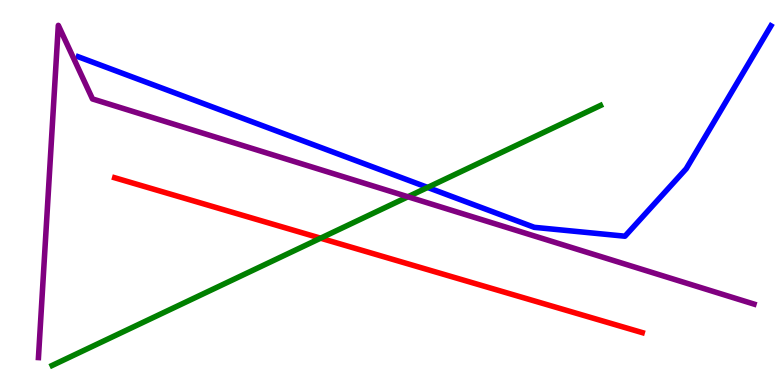[{'lines': ['blue', 'red'], 'intersections': []}, {'lines': ['green', 'red'], 'intersections': [{'x': 4.14, 'y': 3.81}]}, {'lines': ['purple', 'red'], 'intersections': []}, {'lines': ['blue', 'green'], 'intersections': [{'x': 5.52, 'y': 5.13}]}, {'lines': ['blue', 'purple'], 'intersections': []}, {'lines': ['green', 'purple'], 'intersections': [{'x': 5.26, 'y': 4.89}]}]